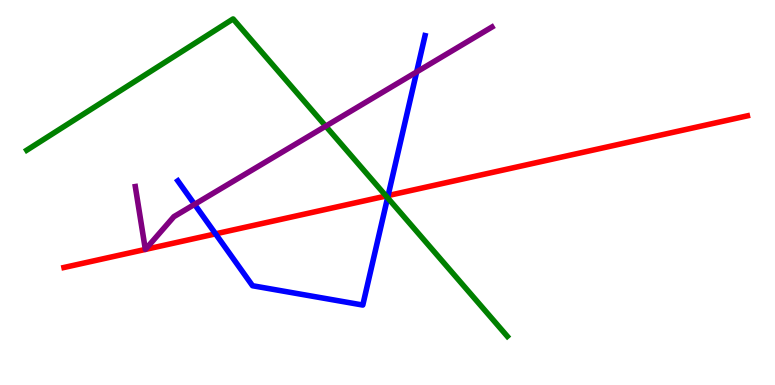[{'lines': ['blue', 'red'], 'intersections': [{'x': 2.78, 'y': 3.93}, {'x': 5.01, 'y': 4.92}]}, {'lines': ['green', 'red'], 'intersections': [{'x': 4.98, 'y': 4.91}]}, {'lines': ['purple', 'red'], 'intersections': [{'x': 1.88, 'y': 3.52}, {'x': 1.88, 'y': 3.52}]}, {'lines': ['blue', 'green'], 'intersections': [{'x': 5.0, 'y': 4.86}]}, {'lines': ['blue', 'purple'], 'intersections': [{'x': 2.51, 'y': 4.69}, {'x': 5.38, 'y': 8.13}]}, {'lines': ['green', 'purple'], 'intersections': [{'x': 4.2, 'y': 6.72}]}]